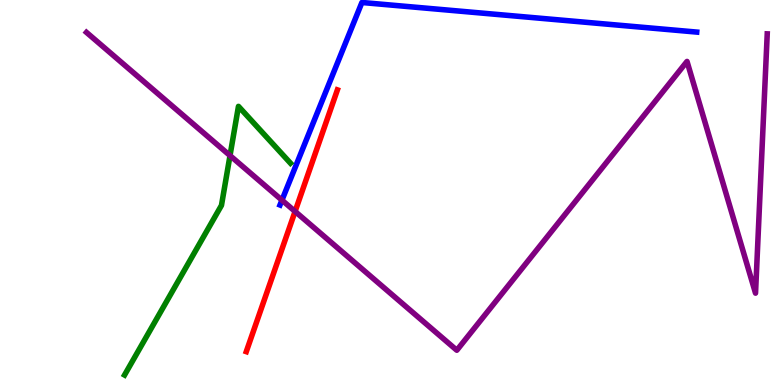[{'lines': ['blue', 'red'], 'intersections': []}, {'lines': ['green', 'red'], 'intersections': []}, {'lines': ['purple', 'red'], 'intersections': [{'x': 3.81, 'y': 4.51}]}, {'lines': ['blue', 'green'], 'intersections': []}, {'lines': ['blue', 'purple'], 'intersections': [{'x': 3.64, 'y': 4.8}]}, {'lines': ['green', 'purple'], 'intersections': [{'x': 2.97, 'y': 5.96}]}]